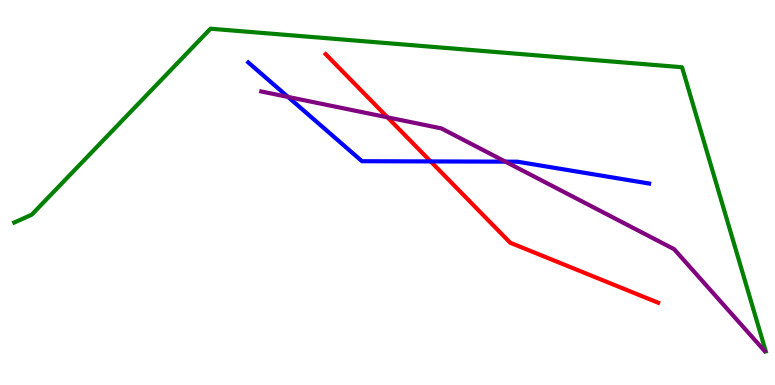[{'lines': ['blue', 'red'], 'intersections': [{'x': 5.56, 'y': 5.81}]}, {'lines': ['green', 'red'], 'intersections': []}, {'lines': ['purple', 'red'], 'intersections': [{'x': 5.0, 'y': 6.95}]}, {'lines': ['blue', 'green'], 'intersections': []}, {'lines': ['blue', 'purple'], 'intersections': [{'x': 3.72, 'y': 7.48}, {'x': 6.52, 'y': 5.8}]}, {'lines': ['green', 'purple'], 'intersections': []}]